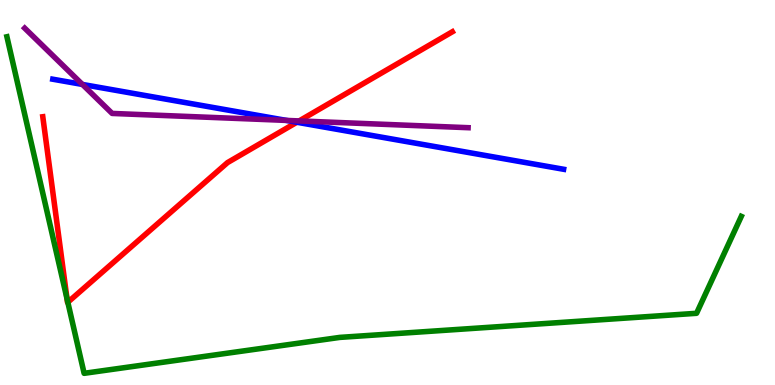[{'lines': ['blue', 'red'], 'intersections': [{'x': 3.83, 'y': 6.82}]}, {'lines': ['green', 'red'], 'intersections': [{'x': 0.865, 'y': 2.24}, {'x': 0.875, 'y': 2.15}]}, {'lines': ['purple', 'red'], 'intersections': [{'x': 3.86, 'y': 6.86}]}, {'lines': ['blue', 'green'], 'intersections': []}, {'lines': ['blue', 'purple'], 'intersections': [{'x': 1.06, 'y': 7.81}, {'x': 3.7, 'y': 6.87}]}, {'lines': ['green', 'purple'], 'intersections': []}]